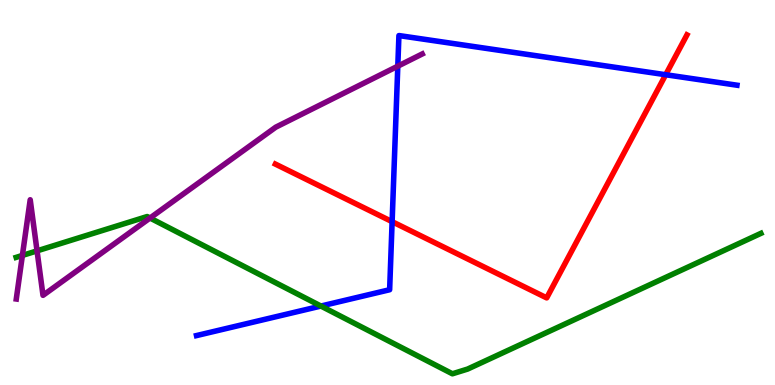[{'lines': ['blue', 'red'], 'intersections': [{'x': 5.06, 'y': 4.24}, {'x': 8.59, 'y': 8.06}]}, {'lines': ['green', 'red'], 'intersections': []}, {'lines': ['purple', 'red'], 'intersections': []}, {'lines': ['blue', 'green'], 'intersections': [{'x': 4.14, 'y': 2.05}]}, {'lines': ['blue', 'purple'], 'intersections': [{'x': 5.13, 'y': 8.28}]}, {'lines': ['green', 'purple'], 'intersections': [{'x': 0.289, 'y': 3.37}, {'x': 0.478, 'y': 3.48}, {'x': 1.94, 'y': 4.34}]}]